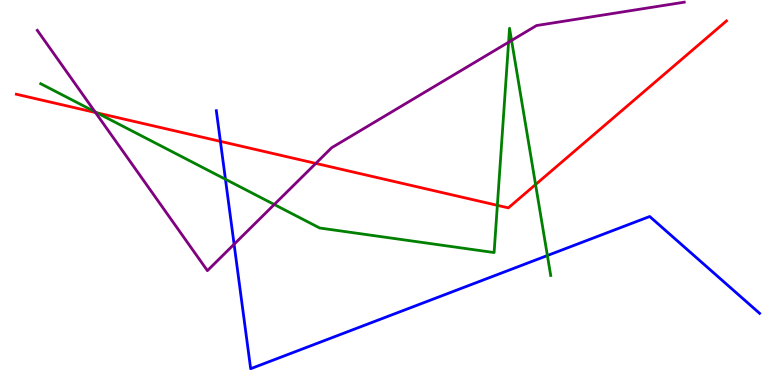[{'lines': ['blue', 'red'], 'intersections': [{'x': 2.84, 'y': 6.33}]}, {'lines': ['green', 'red'], 'intersections': [{'x': 1.25, 'y': 7.07}, {'x': 6.42, 'y': 4.67}, {'x': 6.91, 'y': 5.21}]}, {'lines': ['purple', 'red'], 'intersections': [{'x': 1.23, 'y': 7.08}, {'x': 4.07, 'y': 5.76}]}, {'lines': ['blue', 'green'], 'intersections': [{'x': 2.91, 'y': 5.34}, {'x': 7.06, 'y': 3.36}]}, {'lines': ['blue', 'purple'], 'intersections': [{'x': 3.02, 'y': 3.66}]}, {'lines': ['green', 'purple'], 'intersections': [{'x': 1.23, 'y': 7.1}, {'x': 3.54, 'y': 4.69}, {'x': 6.56, 'y': 8.9}, {'x': 6.6, 'y': 8.95}]}]